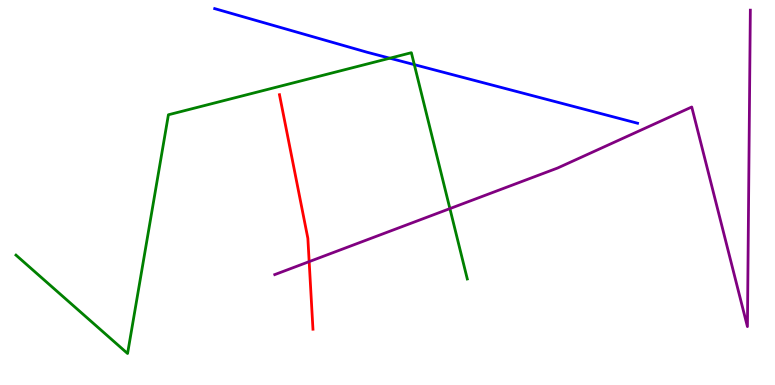[{'lines': ['blue', 'red'], 'intersections': []}, {'lines': ['green', 'red'], 'intersections': []}, {'lines': ['purple', 'red'], 'intersections': [{'x': 3.99, 'y': 3.2}]}, {'lines': ['blue', 'green'], 'intersections': [{'x': 5.03, 'y': 8.49}, {'x': 5.35, 'y': 8.32}]}, {'lines': ['blue', 'purple'], 'intersections': []}, {'lines': ['green', 'purple'], 'intersections': [{'x': 5.81, 'y': 4.58}]}]